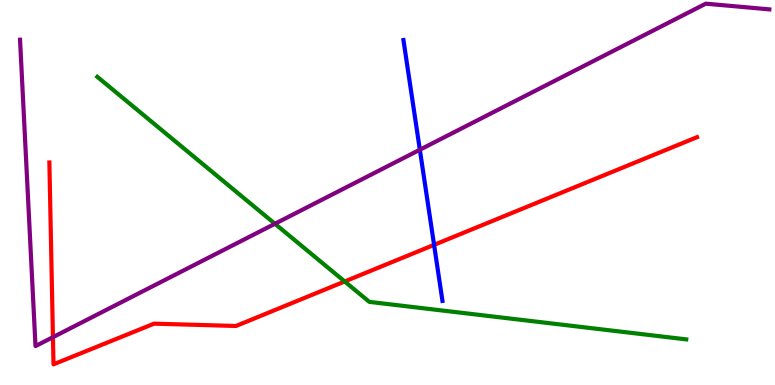[{'lines': ['blue', 'red'], 'intersections': [{'x': 5.6, 'y': 3.64}]}, {'lines': ['green', 'red'], 'intersections': [{'x': 4.45, 'y': 2.69}]}, {'lines': ['purple', 'red'], 'intersections': [{'x': 0.683, 'y': 1.24}]}, {'lines': ['blue', 'green'], 'intersections': []}, {'lines': ['blue', 'purple'], 'intersections': [{'x': 5.42, 'y': 6.11}]}, {'lines': ['green', 'purple'], 'intersections': [{'x': 3.55, 'y': 4.19}]}]